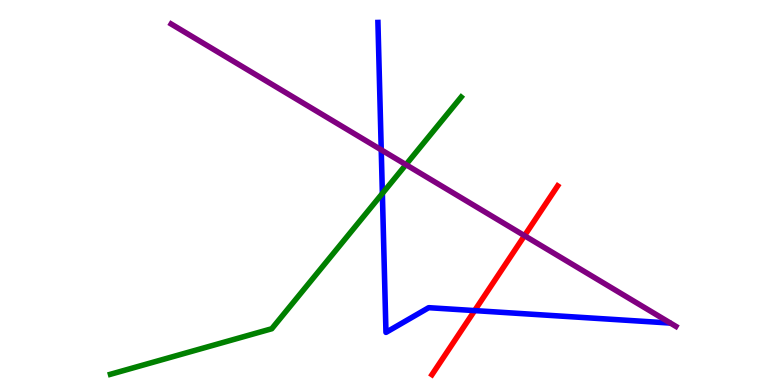[{'lines': ['blue', 'red'], 'intersections': [{'x': 6.12, 'y': 1.93}]}, {'lines': ['green', 'red'], 'intersections': []}, {'lines': ['purple', 'red'], 'intersections': [{'x': 6.77, 'y': 3.88}]}, {'lines': ['blue', 'green'], 'intersections': [{'x': 4.93, 'y': 4.97}]}, {'lines': ['blue', 'purple'], 'intersections': [{'x': 4.92, 'y': 6.11}]}, {'lines': ['green', 'purple'], 'intersections': [{'x': 5.24, 'y': 5.72}]}]